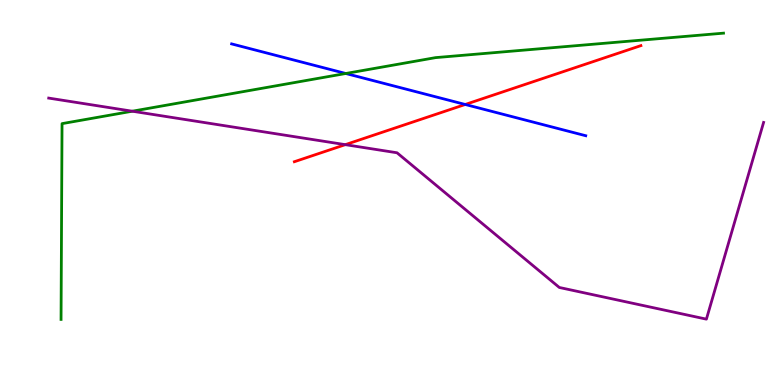[{'lines': ['blue', 'red'], 'intersections': [{'x': 6.0, 'y': 7.29}]}, {'lines': ['green', 'red'], 'intersections': []}, {'lines': ['purple', 'red'], 'intersections': [{'x': 4.46, 'y': 6.24}]}, {'lines': ['blue', 'green'], 'intersections': [{'x': 4.46, 'y': 8.09}]}, {'lines': ['blue', 'purple'], 'intersections': []}, {'lines': ['green', 'purple'], 'intersections': [{'x': 1.71, 'y': 7.11}]}]